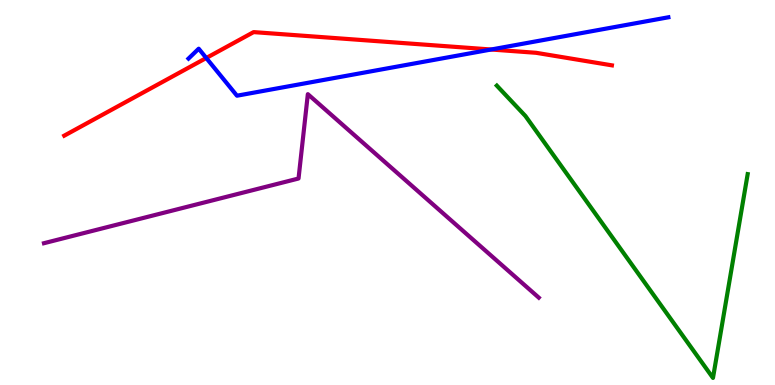[{'lines': ['blue', 'red'], 'intersections': [{'x': 2.66, 'y': 8.49}, {'x': 6.34, 'y': 8.71}]}, {'lines': ['green', 'red'], 'intersections': []}, {'lines': ['purple', 'red'], 'intersections': []}, {'lines': ['blue', 'green'], 'intersections': []}, {'lines': ['blue', 'purple'], 'intersections': []}, {'lines': ['green', 'purple'], 'intersections': []}]